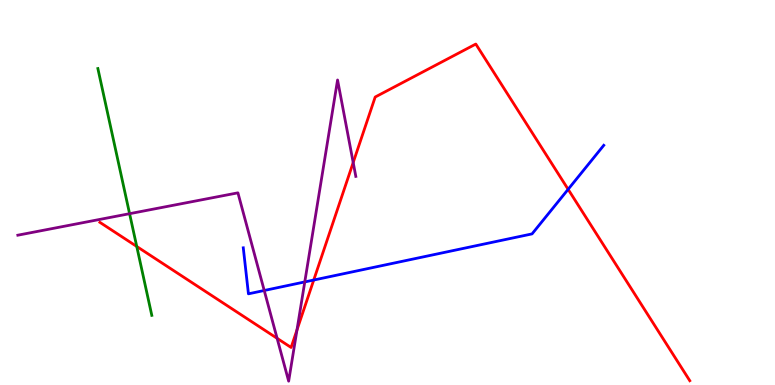[{'lines': ['blue', 'red'], 'intersections': [{'x': 4.05, 'y': 2.73}, {'x': 7.33, 'y': 5.08}]}, {'lines': ['green', 'red'], 'intersections': [{'x': 1.76, 'y': 3.6}]}, {'lines': ['purple', 'red'], 'intersections': [{'x': 3.58, 'y': 1.21}, {'x': 3.83, 'y': 1.43}, {'x': 4.56, 'y': 5.78}]}, {'lines': ['blue', 'green'], 'intersections': []}, {'lines': ['blue', 'purple'], 'intersections': [{'x': 3.41, 'y': 2.45}, {'x': 3.93, 'y': 2.68}]}, {'lines': ['green', 'purple'], 'intersections': [{'x': 1.67, 'y': 4.45}]}]